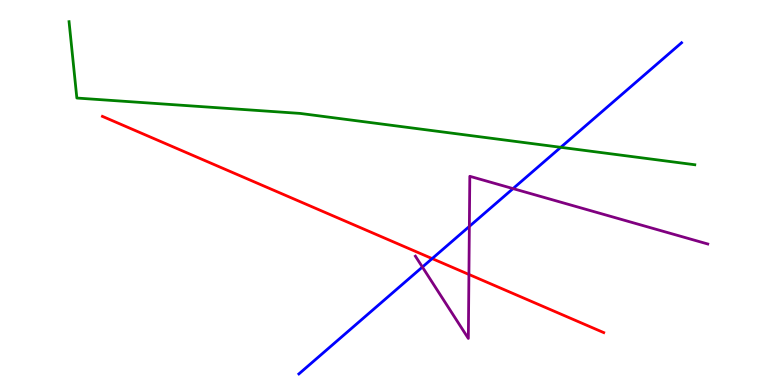[{'lines': ['blue', 'red'], 'intersections': [{'x': 5.58, 'y': 3.28}]}, {'lines': ['green', 'red'], 'intersections': []}, {'lines': ['purple', 'red'], 'intersections': [{'x': 6.05, 'y': 2.87}]}, {'lines': ['blue', 'green'], 'intersections': [{'x': 7.24, 'y': 6.17}]}, {'lines': ['blue', 'purple'], 'intersections': [{'x': 5.45, 'y': 3.06}, {'x': 6.06, 'y': 4.12}, {'x': 6.62, 'y': 5.1}]}, {'lines': ['green', 'purple'], 'intersections': []}]